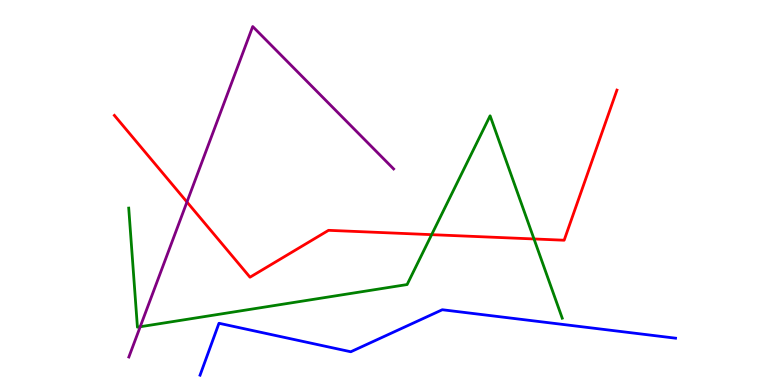[{'lines': ['blue', 'red'], 'intersections': []}, {'lines': ['green', 'red'], 'intersections': [{'x': 5.57, 'y': 3.9}, {'x': 6.89, 'y': 3.79}]}, {'lines': ['purple', 'red'], 'intersections': [{'x': 2.41, 'y': 4.75}]}, {'lines': ['blue', 'green'], 'intersections': []}, {'lines': ['blue', 'purple'], 'intersections': []}, {'lines': ['green', 'purple'], 'intersections': [{'x': 1.81, 'y': 1.51}]}]